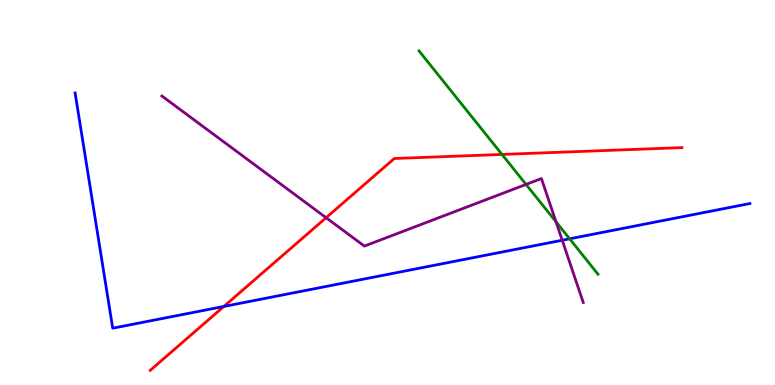[{'lines': ['blue', 'red'], 'intersections': [{'x': 2.89, 'y': 2.04}]}, {'lines': ['green', 'red'], 'intersections': [{'x': 6.48, 'y': 5.99}]}, {'lines': ['purple', 'red'], 'intersections': [{'x': 4.21, 'y': 4.35}]}, {'lines': ['blue', 'green'], 'intersections': [{'x': 7.35, 'y': 3.8}]}, {'lines': ['blue', 'purple'], 'intersections': [{'x': 7.25, 'y': 3.76}]}, {'lines': ['green', 'purple'], 'intersections': [{'x': 6.79, 'y': 5.21}, {'x': 7.17, 'y': 4.24}]}]